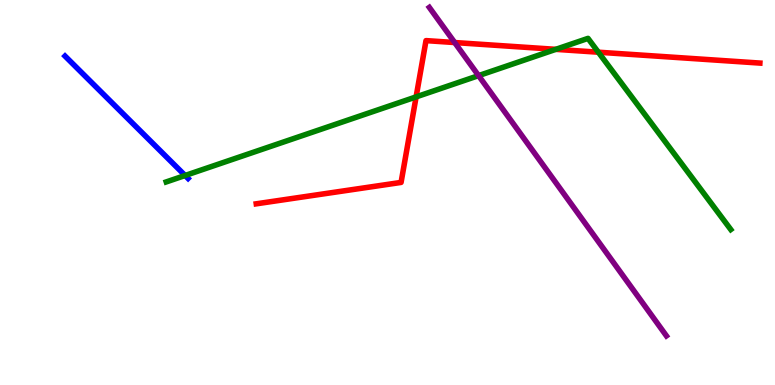[{'lines': ['blue', 'red'], 'intersections': []}, {'lines': ['green', 'red'], 'intersections': [{'x': 5.37, 'y': 7.48}, {'x': 7.17, 'y': 8.72}, {'x': 7.72, 'y': 8.64}]}, {'lines': ['purple', 'red'], 'intersections': [{'x': 5.87, 'y': 8.9}]}, {'lines': ['blue', 'green'], 'intersections': [{'x': 2.39, 'y': 5.44}]}, {'lines': ['blue', 'purple'], 'intersections': []}, {'lines': ['green', 'purple'], 'intersections': [{'x': 6.18, 'y': 8.04}]}]